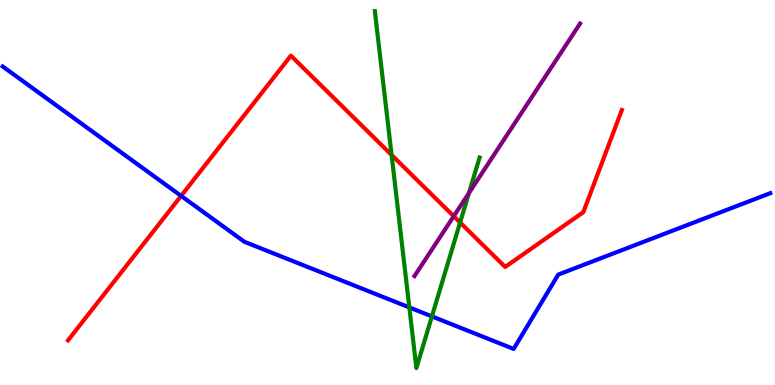[{'lines': ['blue', 'red'], 'intersections': [{'x': 2.34, 'y': 4.91}]}, {'lines': ['green', 'red'], 'intersections': [{'x': 5.05, 'y': 5.98}, {'x': 5.94, 'y': 4.22}]}, {'lines': ['purple', 'red'], 'intersections': [{'x': 5.85, 'y': 4.38}]}, {'lines': ['blue', 'green'], 'intersections': [{'x': 5.28, 'y': 2.02}, {'x': 5.57, 'y': 1.78}]}, {'lines': ['blue', 'purple'], 'intersections': []}, {'lines': ['green', 'purple'], 'intersections': [{'x': 6.05, 'y': 4.99}]}]